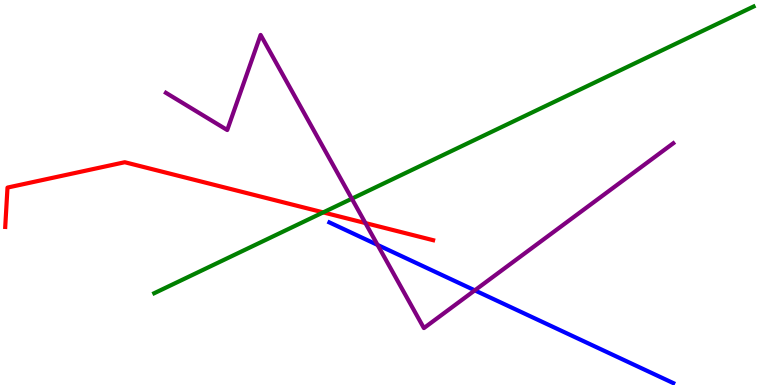[{'lines': ['blue', 'red'], 'intersections': []}, {'lines': ['green', 'red'], 'intersections': [{'x': 4.17, 'y': 4.48}]}, {'lines': ['purple', 'red'], 'intersections': [{'x': 4.71, 'y': 4.21}]}, {'lines': ['blue', 'green'], 'intersections': []}, {'lines': ['blue', 'purple'], 'intersections': [{'x': 4.87, 'y': 3.64}, {'x': 6.13, 'y': 2.46}]}, {'lines': ['green', 'purple'], 'intersections': [{'x': 4.54, 'y': 4.84}]}]